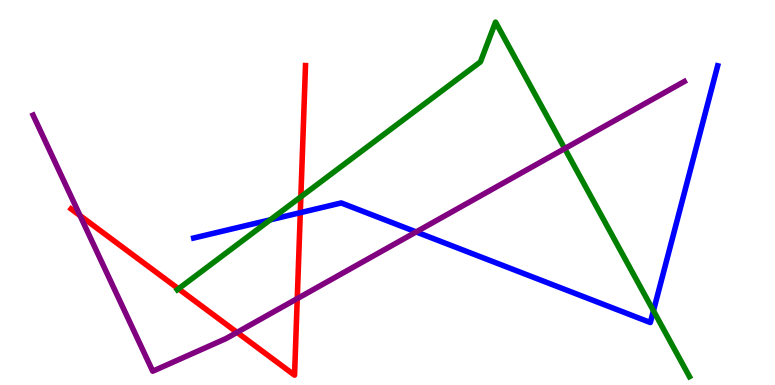[{'lines': ['blue', 'red'], 'intersections': [{'x': 3.87, 'y': 4.48}]}, {'lines': ['green', 'red'], 'intersections': [{'x': 2.3, 'y': 2.5}, {'x': 3.88, 'y': 4.89}]}, {'lines': ['purple', 'red'], 'intersections': [{'x': 1.03, 'y': 4.4}, {'x': 3.06, 'y': 1.37}, {'x': 3.84, 'y': 2.24}]}, {'lines': ['blue', 'green'], 'intersections': [{'x': 3.49, 'y': 4.29}, {'x': 8.43, 'y': 1.93}]}, {'lines': ['blue', 'purple'], 'intersections': [{'x': 5.37, 'y': 3.98}]}, {'lines': ['green', 'purple'], 'intersections': [{'x': 7.29, 'y': 6.14}]}]